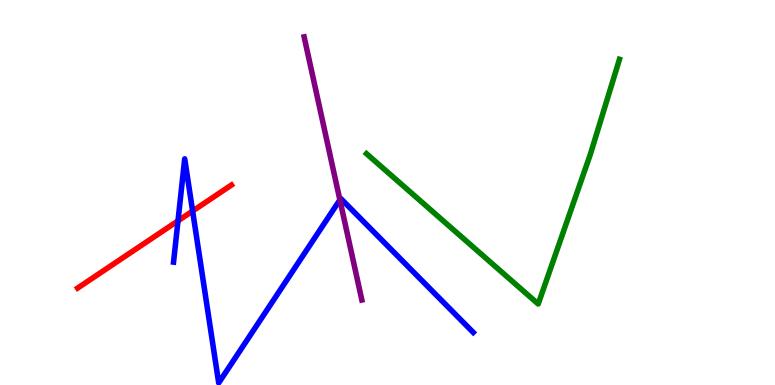[{'lines': ['blue', 'red'], 'intersections': [{'x': 2.3, 'y': 4.26}, {'x': 2.49, 'y': 4.52}]}, {'lines': ['green', 'red'], 'intersections': []}, {'lines': ['purple', 'red'], 'intersections': []}, {'lines': ['blue', 'green'], 'intersections': []}, {'lines': ['blue', 'purple'], 'intersections': [{'x': 4.39, 'y': 4.81}]}, {'lines': ['green', 'purple'], 'intersections': []}]